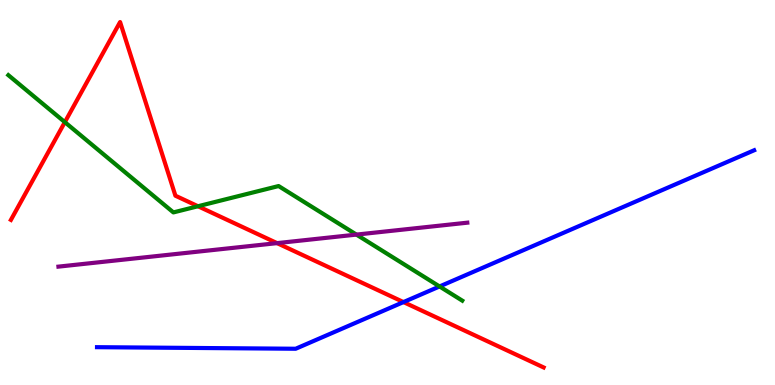[{'lines': ['blue', 'red'], 'intersections': [{'x': 5.21, 'y': 2.15}]}, {'lines': ['green', 'red'], 'intersections': [{'x': 0.837, 'y': 6.83}, {'x': 2.55, 'y': 4.64}]}, {'lines': ['purple', 'red'], 'intersections': [{'x': 3.58, 'y': 3.68}]}, {'lines': ['blue', 'green'], 'intersections': [{'x': 5.67, 'y': 2.56}]}, {'lines': ['blue', 'purple'], 'intersections': []}, {'lines': ['green', 'purple'], 'intersections': [{'x': 4.6, 'y': 3.91}]}]